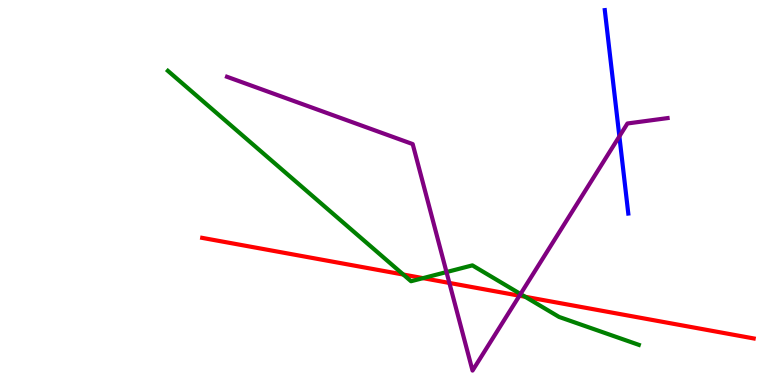[{'lines': ['blue', 'red'], 'intersections': []}, {'lines': ['green', 'red'], 'intersections': [{'x': 5.2, 'y': 2.87}, {'x': 5.46, 'y': 2.78}, {'x': 6.78, 'y': 2.29}]}, {'lines': ['purple', 'red'], 'intersections': [{'x': 5.8, 'y': 2.65}, {'x': 6.7, 'y': 2.32}]}, {'lines': ['blue', 'green'], 'intersections': []}, {'lines': ['blue', 'purple'], 'intersections': [{'x': 7.99, 'y': 6.46}]}, {'lines': ['green', 'purple'], 'intersections': [{'x': 5.76, 'y': 2.93}, {'x': 6.72, 'y': 2.36}]}]